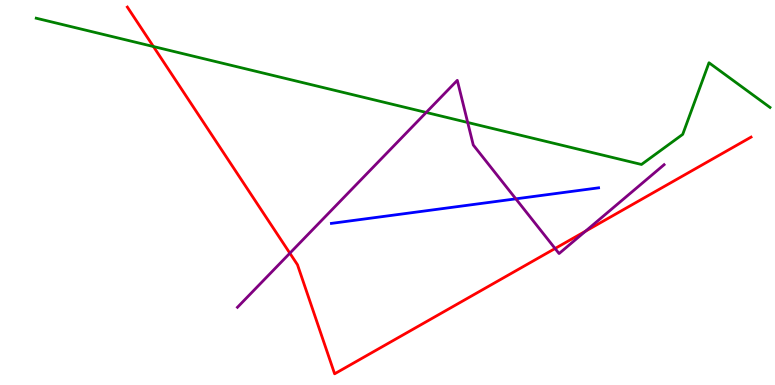[{'lines': ['blue', 'red'], 'intersections': []}, {'lines': ['green', 'red'], 'intersections': [{'x': 1.98, 'y': 8.79}]}, {'lines': ['purple', 'red'], 'intersections': [{'x': 3.74, 'y': 3.42}, {'x': 7.16, 'y': 3.55}, {'x': 7.55, 'y': 3.99}]}, {'lines': ['blue', 'green'], 'intersections': []}, {'lines': ['blue', 'purple'], 'intersections': [{'x': 6.66, 'y': 4.84}]}, {'lines': ['green', 'purple'], 'intersections': [{'x': 5.5, 'y': 7.08}, {'x': 6.03, 'y': 6.82}]}]